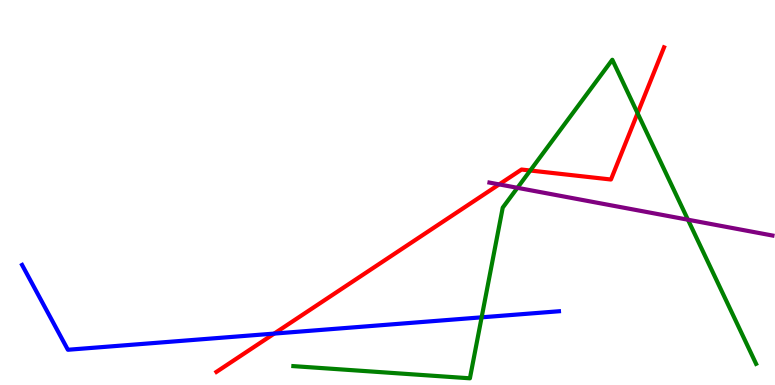[{'lines': ['blue', 'red'], 'intersections': [{'x': 3.54, 'y': 1.34}]}, {'lines': ['green', 'red'], 'intersections': [{'x': 6.84, 'y': 5.57}, {'x': 8.23, 'y': 7.06}]}, {'lines': ['purple', 'red'], 'intersections': [{'x': 6.44, 'y': 5.21}]}, {'lines': ['blue', 'green'], 'intersections': [{'x': 6.21, 'y': 1.76}]}, {'lines': ['blue', 'purple'], 'intersections': []}, {'lines': ['green', 'purple'], 'intersections': [{'x': 6.68, 'y': 5.12}, {'x': 8.88, 'y': 4.29}]}]